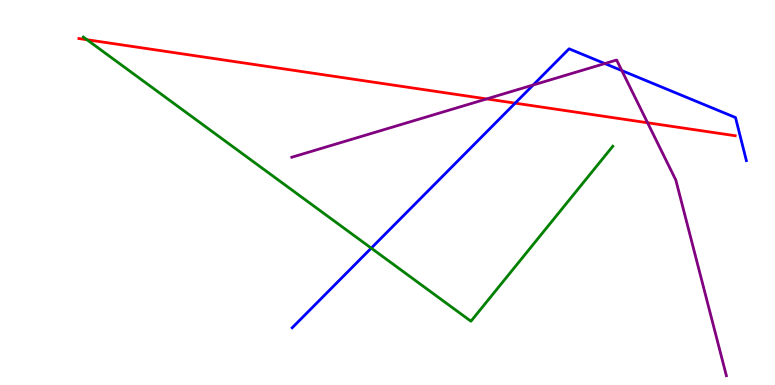[{'lines': ['blue', 'red'], 'intersections': [{'x': 6.65, 'y': 7.32}]}, {'lines': ['green', 'red'], 'intersections': [{'x': 1.12, 'y': 8.97}]}, {'lines': ['purple', 'red'], 'intersections': [{'x': 6.28, 'y': 7.43}, {'x': 8.36, 'y': 6.81}]}, {'lines': ['blue', 'green'], 'intersections': [{'x': 4.79, 'y': 3.55}]}, {'lines': ['blue', 'purple'], 'intersections': [{'x': 6.88, 'y': 7.79}, {'x': 7.8, 'y': 8.35}, {'x': 8.02, 'y': 8.17}]}, {'lines': ['green', 'purple'], 'intersections': []}]